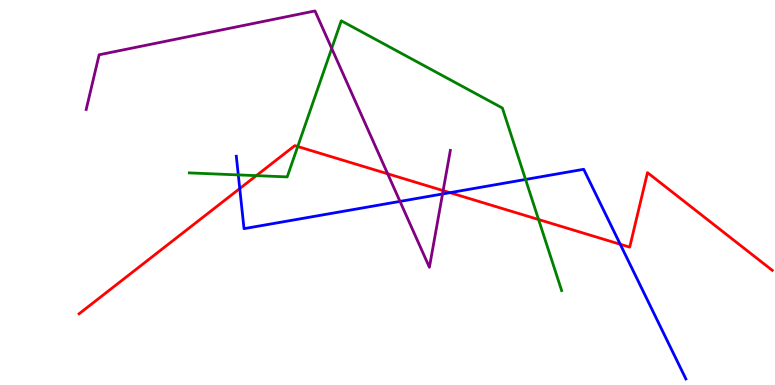[{'lines': ['blue', 'red'], 'intersections': [{'x': 3.09, 'y': 5.1}, {'x': 5.81, 'y': 5.0}, {'x': 8.0, 'y': 3.66}]}, {'lines': ['green', 'red'], 'intersections': [{'x': 3.31, 'y': 5.44}, {'x': 3.84, 'y': 6.19}, {'x': 6.95, 'y': 4.3}]}, {'lines': ['purple', 'red'], 'intersections': [{'x': 5.0, 'y': 5.49}, {'x': 5.72, 'y': 5.05}]}, {'lines': ['blue', 'green'], 'intersections': [{'x': 3.07, 'y': 5.46}, {'x': 6.78, 'y': 5.34}]}, {'lines': ['blue', 'purple'], 'intersections': [{'x': 5.16, 'y': 4.77}, {'x': 5.71, 'y': 4.96}]}, {'lines': ['green', 'purple'], 'intersections': [{'x': 4.28, 'y': 8.74}]}]